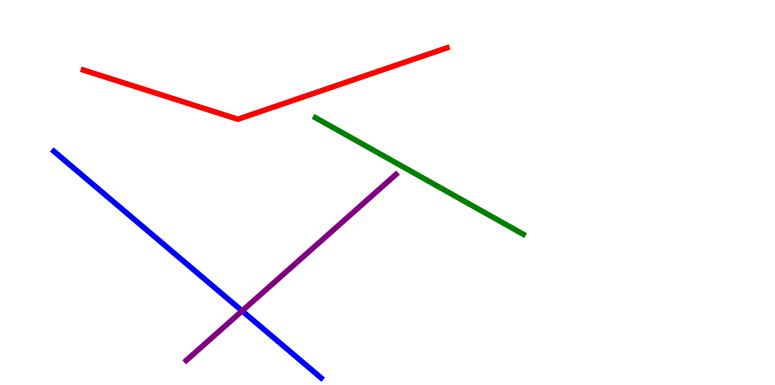[{'lines': ['blue', 'red'], 'intersections': []}, {'lines': ['green', 'red'], 'intersections': []}, {'lines': ['purple', 'red'], 'intersections': []}, {'lines': ['blue', 'green'], 'intersections': []}, {'lines': ['blue', 'purple'], 'intersections': [{'x': 3.12, 'y': 1.92}]}, {'lines': ['green', 'purple'], 'intersections': []}]